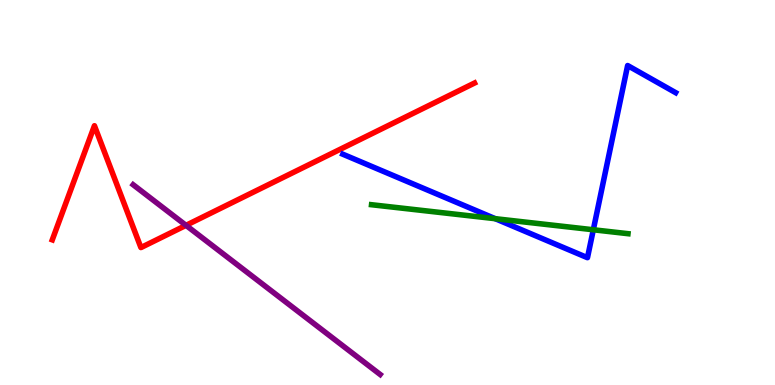[{'lines': ['blue', 'red'], 'intersections': []}, {'lines': ['green', 'red'], 'intersections': []}, {'lines': ['purple', 'red'], 'intersections': [{'x': 2.4, 'y': 4.15}]}, {'lines': ['blue', 'green'], 'intersections': [{'x': 6.39, 'y': 4.32}, {'x': 7.66, 'y': 4.03}]}, {'lines': ['blue', 'purple'], 'intersections': []}, {'lines': ['green', 'purple'], 'intersections': []}]